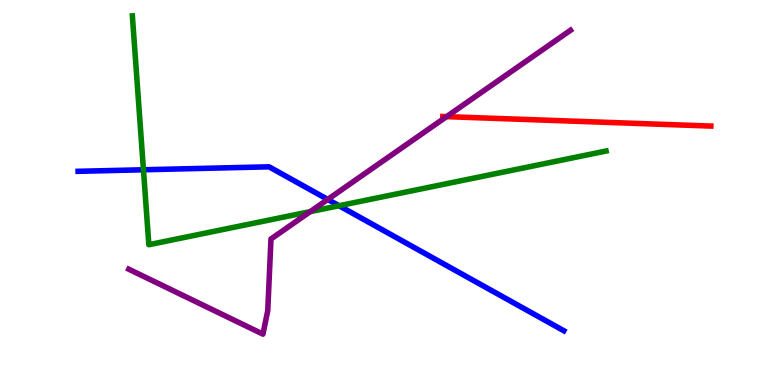[{'lines': ['blue', 'red'], 'intersections': []}, {'lines': ['green', 'red'], 'intersections': []}, {'lines': ['purple', 'red'], 'intersections': [{'x': 5.76, 'y': 6.97}]}, {'lines': ['blue', 'green'], 'intersections': [{'x': 1.85, 'y': 5.59}, {'x': 4.37, 'y': 4.66}]}, {'lines': ['blue', 'purple'], 'intersections': [{'x': 4.23, 'y': 4.82}]}, {'lines': ['green', 'purple'], 'intersections': [{'x': 4.0, 'y': 4.5}]}]